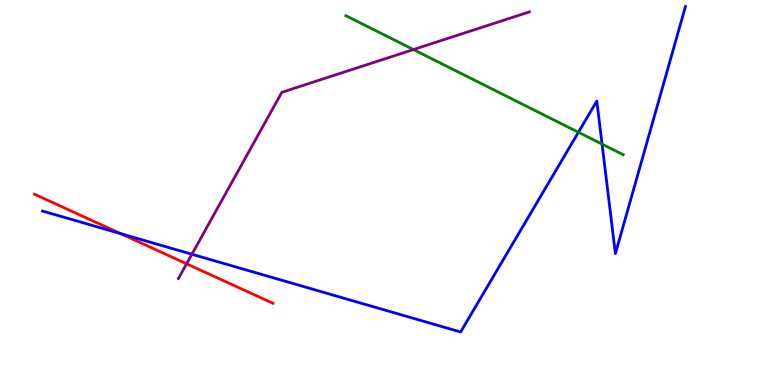[{'lines': ['blue', 'red'], 'intersections': [{'x': 1.56, 'y': 3.93}]}, {'lines': ['green', 'red'], 'intersections': []}, {'lines': ['purple', 'red'], 'intersections': [{'x': 2.41, 'y': 3.15}]}, {'lines': ['blue', 'green'], 'intersections': [{'x': 7.46, 'y': 6.56}, {'x': 7.77, 'y': 6.26}]}, {'lines': ['blue', 'purple'], 'intersections': [{'x': 2.48, 'y': 3.4}]}, {'lines': ['green', 'purple'], 'intersections': [{'x': 5.33, 'y': 8.71}]}]